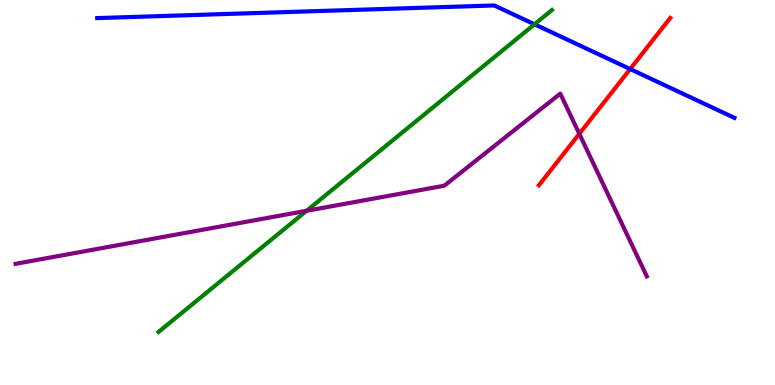[{'lines': ['blue', 'red'], 'intersections': [{'x': 8.13, 'y': 8.21}]}, {'lines': ['green', 'red'], 'intersections': []}, {'lines': ['purple', 'red'], 'intersections': [{'x': 7.47, 'y': 6.52}]}, {'lines': ['blue', 'green'], 'intersections': [{'x': 6.9, 'y': 9.37}]}, {'lines': ['blue', 'purple'], 'intersections': []}, {'lines': ['green', 'purple'], 'intersections': [{'x': 3.96, 'y': 4.52}]}]